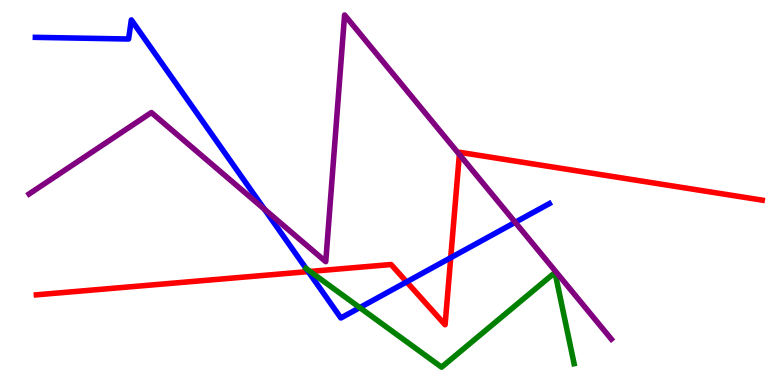[{'lines': ['blue', 'red'], 'intersections': [{'x': 3.98, 'y': 2.95}, {'x': 5.25, 'y': 2.68}, {'x': 5.82, 'y': 3.31}]}, {'lines': ['green', 'red'], 'intersections': [{'x': 4.0, 'y': 2.95}]}, {'lines': ['purple', 'red'], 'intersections': [{'x': 5.93, 'y': 5.99}]}, {'lines': ['blue', 'green'], 'intersections': [{'x': 3.95, 'y': 3.02}, {'x': 4.64, 'y': 2.01}]}, {'lines': ['blue', 'purple'], 'intersections': [{'x': 3.41, 'y': 4.57}, {'x': 6.65, 'y': 4.23}]}, {'lines': ['green', 'purple'], 'intersections': []}]